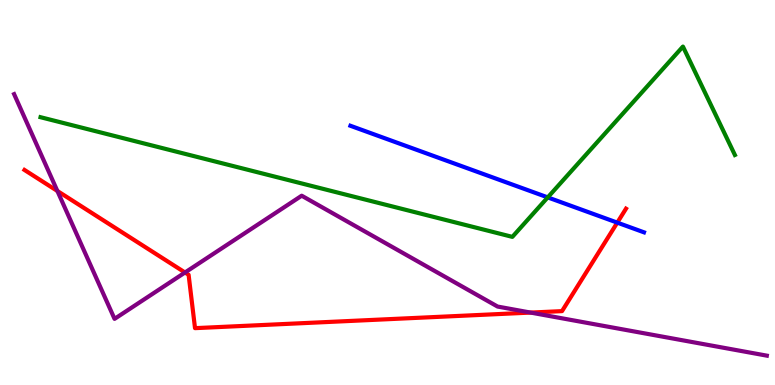[{'lines': ['blue', 'red'], 'intersections': [{'x': 7.96, 'y': 4.22}]}, {'lines': ['green', 'red'], 'intersections': []}, {'lines': ['purple', 'red'], 'intersections': [{'x': 0.74, 'y': 5.04}, {'x': 2.39, 'y': 2.92}, {'x': 6.85, 'y': 1.88}]}, {'lines': ['blue', 'green'], 'intersections': [{'x': 7.07, 'y': 4.87}]}, {'lines': ['blue', 'purple'], 'intersections': []}, {'lines': ['green', 'purple'], 'intersections': []}]